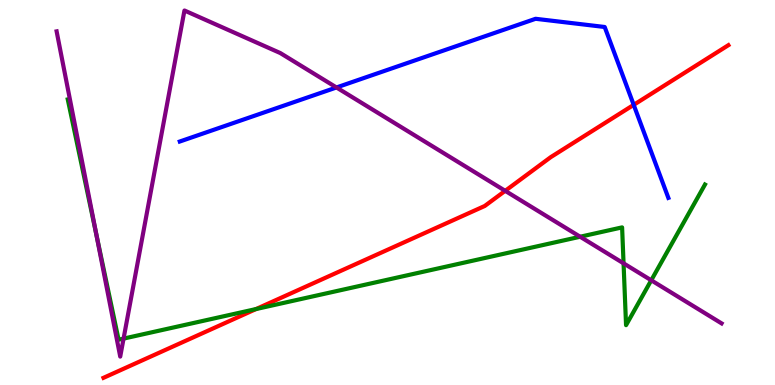[{'lines': ['blue', 'red'], 'intersections': [{'x': 8.18, 'y': 7.28}]}, {'lines': ['green', 'red'], 'intersections': [{'x': 3.3, 'y': 1.97}]}, {'lines': ['purple', 'red'], 'intersections': [{'x': 6.52, 'y': 5.04}]}, {'lines': ['blue', 'green'], 'intersections': []}, {'lines': ['blue', 'purple'], 'intersections': [{'x': 4.34, 'y': 7.73}]}, {'lines': ['green', 'purple'], 'intersections': [{'x': 1.24, 'y': 3.9}, {'x': 1.59, 'y': 1.2}, {'x': 7.49, 'y': 3.85}, {'x': 8.05, 'y': 3.16}, {'x': 8.4, 'y': 2.72}]}]